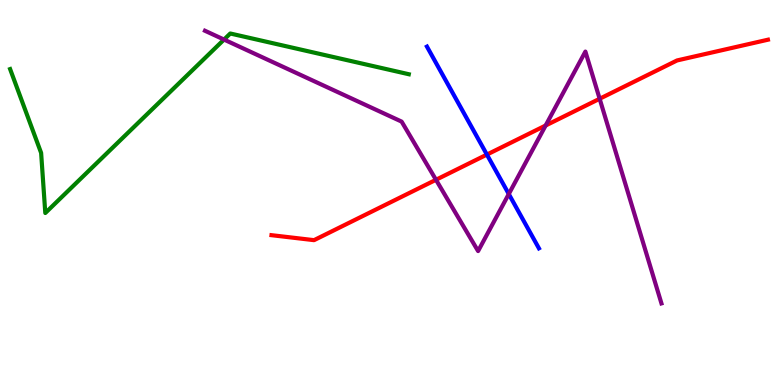[{'lines': ['blue', 'red'], 'intersections': [{'x': 6.28, 'y': 5.98}]}, {'lines': ['green', 'red'], 'intersections': []}, {'lines': ['purple', 'red'], 'intersections': [{'x': 5.63, 'y': 5.33}, {'x': 7.04, 'y': 6.74}, {'x': 7.74, 'y': 7.43}]}, {'lines': ['blue', 'green'], 'intersections': []}, {'lines': ['blue', 'purple'], 'intersections': [{'x': 6.56, 'y': 4.96}]}, {'lines': ['green', 'purple'], 'intersections': [{'x': 2.89, 'y': 8.97}]}]